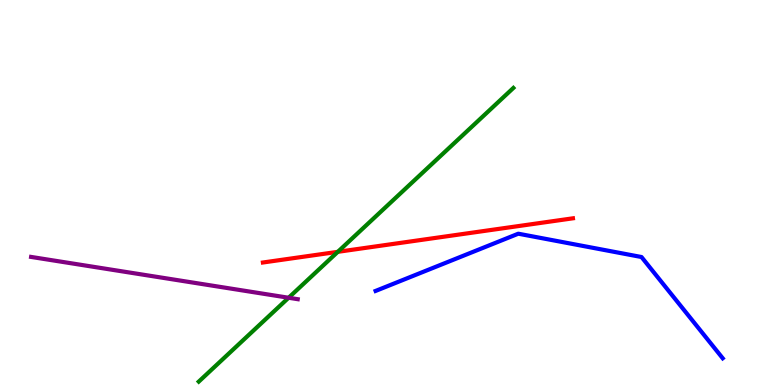[{'lines': ['blue', 'red'], 'intersections': []}, {'lines': ['green', 'red'], 'intersections': [{'x': 4.36, 'y': 3.46}]}, {'lines': ['purple', 'red'], 'intersections': []}, {'lines': ['blue', 'green'], 'intersections': []}, {'lines': ['blue', 'purple'], 'intersections': []}, {'lines': ['green', 'purple'], 'intersections': [{'x': 3.72, 'y': 2.27}]}]